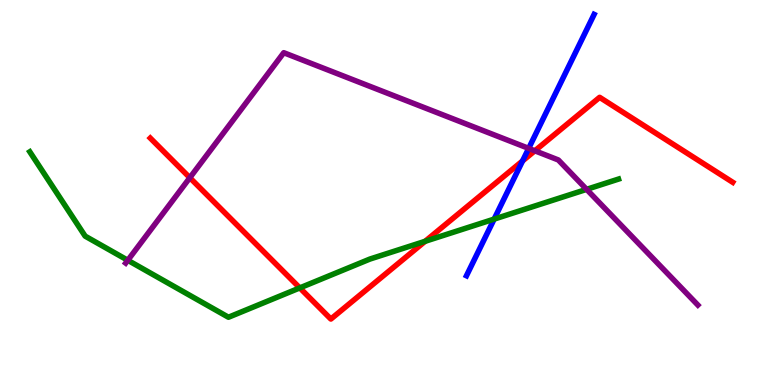[{'lines': ['blue', 'red'], 'intersections': [{'x': 6.74, 'y': 5.82}]}, {'lines': ['green', 'red'], 'intersections': [{'x': 3.87, 'y': 2.52}, {'x': 5.49, 'y': 3.73}]}, {'lines': ['purple', 'red'], 'intersections': [{'x': 2.45, 'y': 5.38}, {'x': 6.9, 'y': 6.08}]}, {'lines': ['blue', 'green'], 'intersections': [{'x': 6.38, 'y': 4.31}]}, {'lines': ['blue', 'purple'], 'intersections': [{'x': 6.82, 'y': 6.15}]}, {'lines': ['green', 'purple'], 'intersections': [{'x': 1.65, 'y': 3.24}, {'x': 7.57, 'y': 5.08}]}]